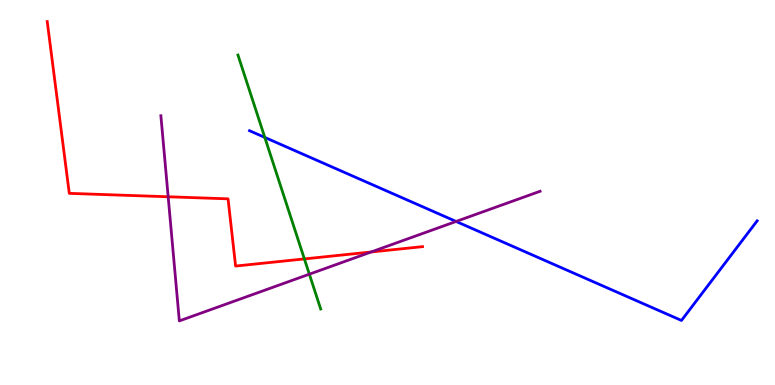[{'lines': ['blue', 'red'], 'intersections': []}, {'lines': ['green', 'red'], 'intersections': [{'x': 3.93, 'y': 3.27}]}, {'lines': ['purple', 'red'], 'intersections': [{'x': 2.17, 'y': 4.89}, {'x': 4.79, 'y': 3.45}]}, {'lines': ['blue', 'green'], 'intersections': [{'x': 3.42, 'y': 6.43}]}, {'lines': ['blue', 'purple'], 'intersections': [{'x': 5.89, 'y': 4.25}]}, {'lines': ['green', 'purple'], 'intersections': [{'x': 3.99, 'y': 2.88}]}]